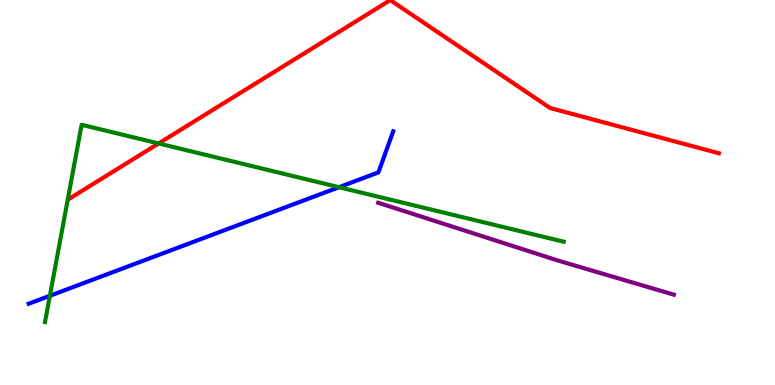[{'lines': ['blue', 'red'], 'intersections': []}, {'lines': ['green', 'red'], 'intersections': [{'x': 2.05, 'y': 6.27}]}, {'lines': ['purple', 'red'], 'intersections': []}, {'lines': ['blue', 'green'], 'intersections': [{'x': 0.644, 'y': 2.32}, {'x': 4.37, 'y': 5.14}]}, {'lines': ['blue', 'purple'], 'intersections': []}, {'lines': ['green', 'purple'], 'intersections': []}]